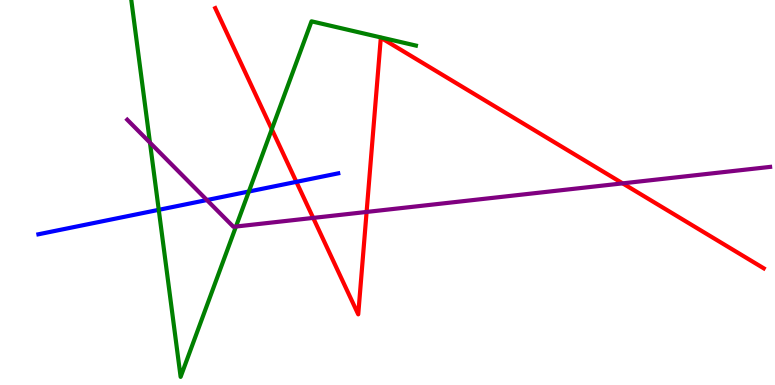[{'lines': ['blue', 'red'], 'intersections': [{'x': 3.82, 'y': 5.28}]}, {'lines': ['green', 'red'], 'intersections': [{'x': 3.51, 'y': 6.64}]}, {'lines': ['purple', 'red'], 'intersections': [{'x': 4.04, 'y': 4.34}, {'x': 4.73, 'y': 4.49}, {'x': 8.03, 'y': 5.24}]}, {'lines': ['blue', 'green'], 'intersections': [{'x': 2.05, 'y': 4.55}, {'x': 3.21, 'y': 5.03}]}, {'lines': ['blue', 'purple'], 'intersections': [{'x': 2.67, 'y': 4.8}]}, {'lines': ['green', 'purple'], 'intersections': [{'x': 1.93, 'y': 6.3}, {'x': 3.04, 'y': 4.12}]}]